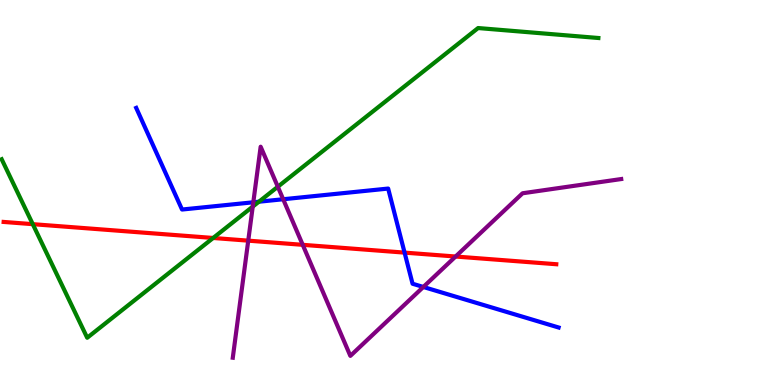[{'lines': ['blue', 'red'], 'intersections': [{'x': 5.22, 'y': 3.44}]}, {'lines': ['green', 'red'], 'intersections': [{'x': 0.423, 'y': 4.18}, {'x': 2.75, 'y': 3.82}]}, {'lines': ['purple', 'red'], 'intersections': [{'x': 3.2, 'y': 3.75}, {'x': 3.91, 'y': 3.64}, {'x': 5.88, 'y': 3.34}]}, {'lines': ['blue', 'green'], 'intersections': [{'x': 3.34, 'y': 4.76}]}, {'lines': ['blue', 'purple'], 'intersections': [{'x': 3.27, 'y': 4.75}, {'x': 3.65, 'y': 4.82}, {'x': 5.46, 'y': 2.55}]}, {'lines': ['green', 'purple'], 'intersections': [{'x': 3.26, 'y': 4.63}, {'x': 3.58, 'y': 5.15}]}]